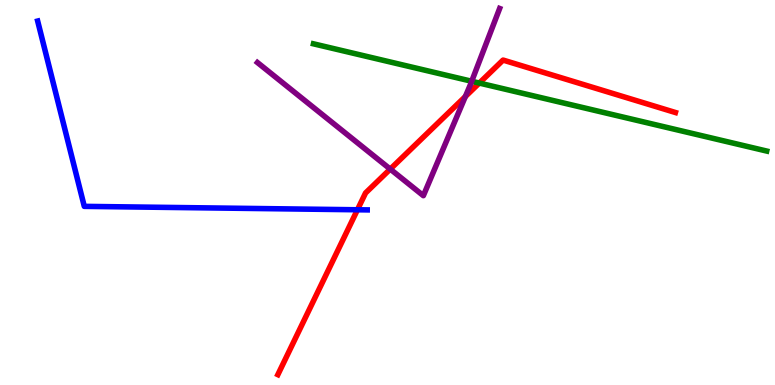[{'lines': ['blue', 'red'], 'intersections': [{'x': 4.61, 'y': 4.55}]}, {'lines': ['green', 'red'], 'intersections': [{'x': 6.18, 'y': 7.84}]}, {'lines': ['purple', 'red'], 'intersections': [{'x': 5.04, 'y': 5.61}, {'x': 6.0, 'y': 7.49}]}, {'lines': ['blue', 'green'], 'intersections': []}, {'lines': ['blue', 'purple'], 'intersections': []}, {'lines': ['green', 'purple'], 'intersections': [{'x': 6.09, 'y': 7.89}]}]